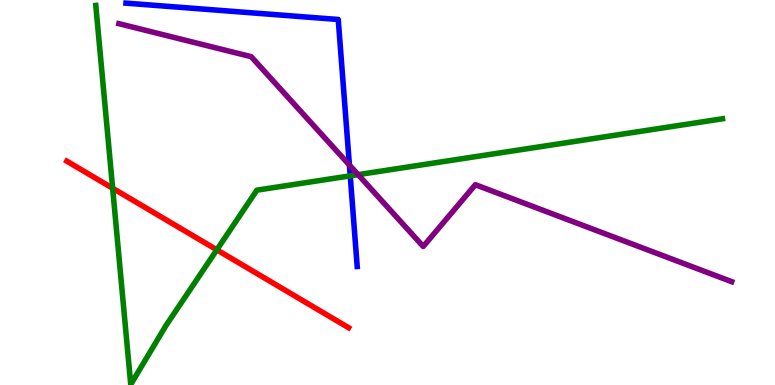[{'lines': ['blue', 'red'], 'intersections': []}, {'lines': ['green', 'red'], 'intersections': [{'x': 1.45, 'y': 5.11}, {'x': 2.8, 'y': 3.51}]}, {'lines': ['purple', 'red'], 'intersections': []}, {'lines': ['blue', 'green'], 'intersections': [{'x': 4.52, 'y': 5.43}]}, {'lines': ['blue', 'purple'], 'intersections': [{'x': 4.51, 'y': 5.71}]}, {'lines': ['green', 'purple'], 'intersections': [{'x': 4.62, 'y': 5.46}]}]